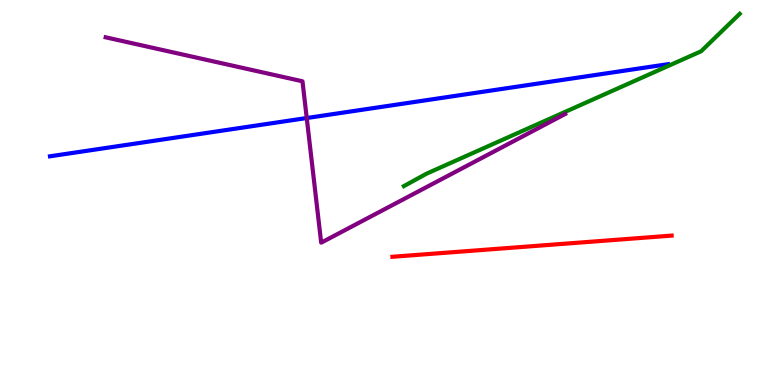[{'lines': ['blue', 'red'], 'intersections': []}, {'lines': ['green', 'red'], 'intersections': []}, {'lines': ['purple', 'red'], 'intersections': []}, {'lines': ['blue', 'green'], 'intersections': []}, {'lines': ['blue', 'purple'], 'intersections': [{'x': 3.96, 'y': 6.93}]}, {'lines': ['green', 'purple'], 'intersections': []}]